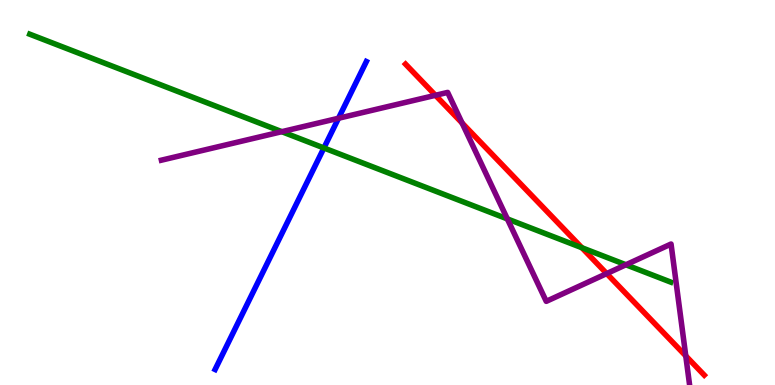[{'lines': ['blue', 'red'], 'intersections': []}, {'lines': ['green', 'red'], 'intersections': [{'x': 7.51, 'y': 3.57}]}, {'lines': ['purple', 'red'], 'intersections': [{'x': 5.62, 'y': 7.52}, {'x': 5.96, 'y': 6.8}, {'x': 7.83, 'y': 2.89}, {'x': 8.85, 'y': 0.756}]}, {'lines': ['blue', 'green'], 'intersections': [{'x': 4.18, 'y': 6.16}]}, {'lines': ['blue', 'purple'], 'intersections': [{'x': 4.37, 'y': 6.93}]}, {'lines': ['green', 'purple'], 'intersections': [{'x': 3.64, 'y': 6.58}, {'x': 6.55, 'y': 4.31}, {'x': 8.08, 'y': 3.12}]}]